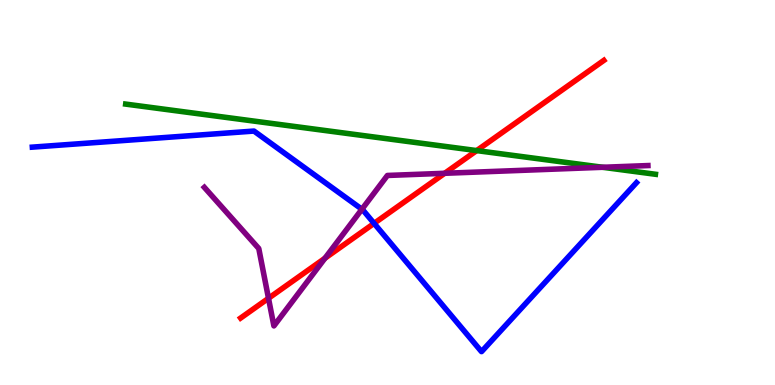[{'lines': ['blue', 'red'], 'intersections': [{'x': 4.83, 'y': 4.2}]}, {'lines': ['green', 'red'], 'intersections': [{'x': 6.15, 'y': 6.09}]}, {'lines': ['purple', 'red'], 'intersections': [{'x': 3.46, 'y': 2.25}, {'x': 4.19, 'y': 3.29}, {'x': 5.74, 'y': 5.5}]}, {'lines': ['blue', 'green'], 'intersections': []}, {'lines': ['blue', 'purple'], 'intersections': [{'x': 4.67, 'y': 4.56}]}, {'lines': ['green', 'purple'], 'intersections': [{'x': 7.78, 'y': 5.66}]}]